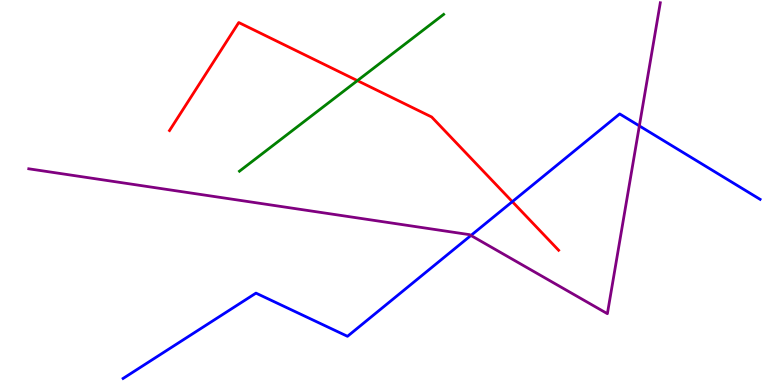[{'lines': ['blue', 'red'], 'intersections': [{'x': 6.61, 'y': 4.76}]}, {'lines': ['green', 'red'], 'intersections': [{'x': 4.61, 'y': 7.91}]}, {'lines': ['purple', 'red'], 'intersections': []}, {'lines': ['blue', 'green'], 'intersections': []}, {'lines': ['blue', 'purple'], 'intersections': [{'x': 6.08, 'y': 3.88}, {'x': 8.25, 'y': 6.73}]}, {'lines': ['green', 'purple'], 'intersections': []}]